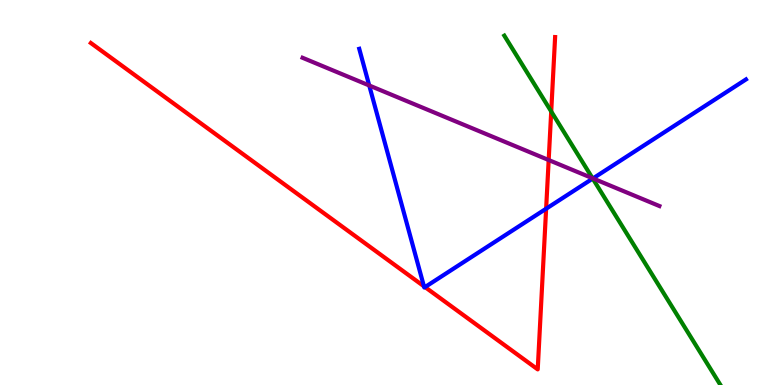[{'lines': ['blue', 'red'], 'intersections': [{'x': 5.47, 'y': 2.56}, {'x': 5.48, 'y': 2.54}, {'x': 7.05, 'y': 4.58}]}, {'lines': ['green', 'red'], 'intersections': [{'x': 7.11, 'y': 7.1}]}, {'lines': ['purple', 'red'], 'intersections': [{'x': 7.08, 'y': 5.84}]}, {'lines': ['blue', 'green'], 'intersections': [{'x': 7.65, 'y': 5.36}]}, {'lines': ['blue', 'purple'], 'intersections': [{'x': 4.76, 'y': 7.78}, {'x': 7.65, 'y': 5.37}]}, {'lines': ['green', 'purple'], 'intersections': [{'x': 7.65, 'y': 5.37}]}]